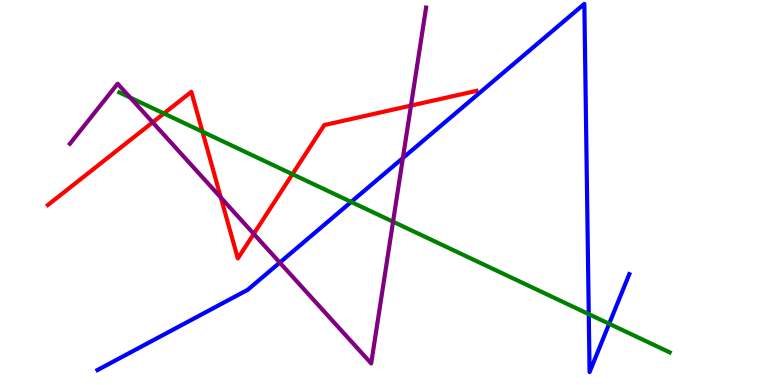[{'lines': ['blue', 'red'], 'intersections': []}, {'lines': ['green', 'red'], 'intersections': [{'x': 2.11, 'y': 7.05}, {'x': 2.61, 'y': 6.58}, {'x': 3.77, 'y': 5.48}]}, {'lines': ['purple', 'red'], 'intersections': [{'x': 1.97, 'y': 6.82}, {'x': 2.85, 'y': 4.87}, {'x': 3.27, 'y': 3.93}, {'x': 5.3, 'y': 7.26}]}, {'lines': ['blue', 'green'], 'intersections': [{'x': 4.53, 'y': 4.76}, {'x': 7.6, 'y': 1.84}, {'x': 7.86, 'y': 1.59}]}, {'lines': ['blue', 'purple'], 'intersections': [{'x': 3.61, 'y': 3.18}, {'x': 5.2, 'y': 5.9}]}, {'lines': ['green', 'purple'], 'intersections': [{'x': 1.68, 'y': 7.47}, {'x': 5.07, 'y': 4.24}]}]